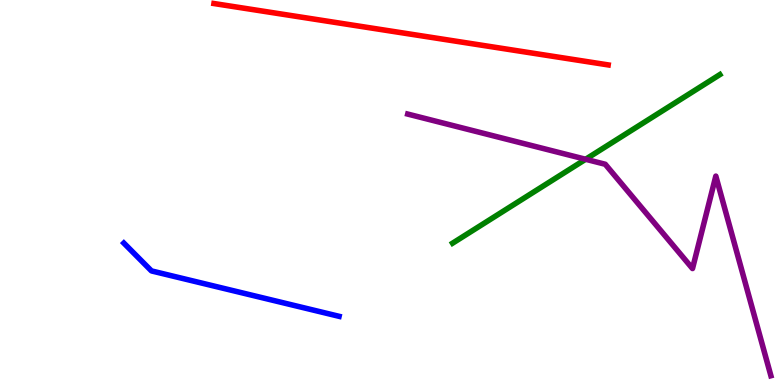[{'lines': ['blue', 'red'], 'intersections': []}, {'lines': ['green', 'red'], 'intersections': []}, {'lines': ['purple', 'red'], 'intersections': []}, {'lines': ['blue', 'green'], 'intersections': []}, {'lines': ['blue', 'purple'], 'intersections': []}, {'lines': ['green', 'purple'], 'intersections': [{'x': 7.56, 'y': 5.86}]}]